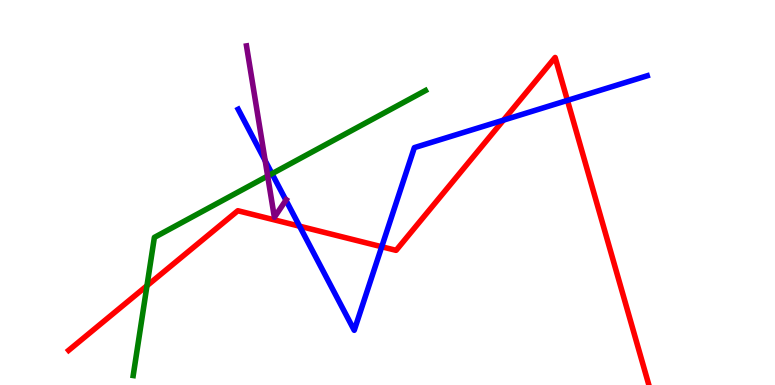[{'lines': ['blue', 'red'], 'intersections': [{'x': 3.87, 'y': 4.13}, {'x': 4.93, 'y': 3.59}, {'x': 6.5, 'y': 6.88}, {'x': 7.32, 'y': 7.39}]}, {'lines': ['green', 'red'], 'intersections': [{'x': 1.9, 'y': 2.58}]}, {'lines': ['purple', 'red'], 'intersections': []}, {'lines': ['blue', 'green'], 'intersections': [{'x': 3.51, 'y': 5.49}]}, {'lines': ['blue', 'purple'], 'intersections': [{'x': 3.42, 'y': 5.83}, {'x': 3.69, 'y': 4.8}]}, {'lines': ['green', 'purple'], 'intersections': [{'x': 3.45, 'y': 5.43}]}]